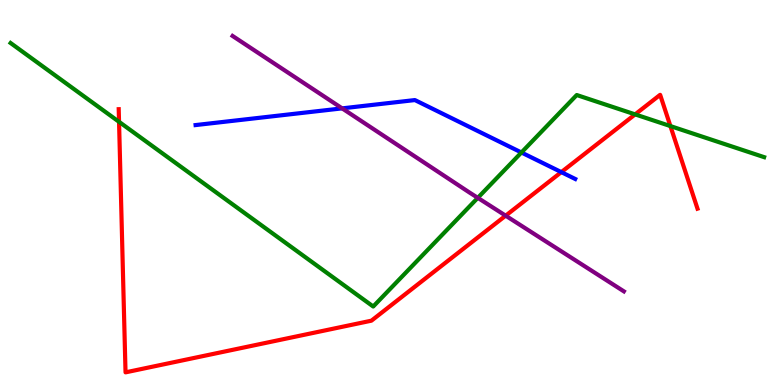[{'lines': ['blue', 'red'], 'intersections': [{'x': 7.24, 'y': 5.53}]}, {'lines': ['green', 'red'], 'intersections': [{'x': 1.54, 'y': 6.84}, {'x': 8.2, 'y': 7.03}, {'x': 8.65, 'y': 6.73}]}, {'lines': ['purple', 'red'], 'intersections': [{'x': 6.52, 'y': 4.4}]}, {'lines': ['blue', 'green'], 'intersections': [{'x': 6.73, 'y': 6.04}]}, {'lines': ['blue', 'purple'], 'intersections': [{'x': 4.41, 'y': 7.19}]}, {'lines': ['green', 'purple'], 'intersections': [{'x': 6.17, 'y': 4.86}]}]